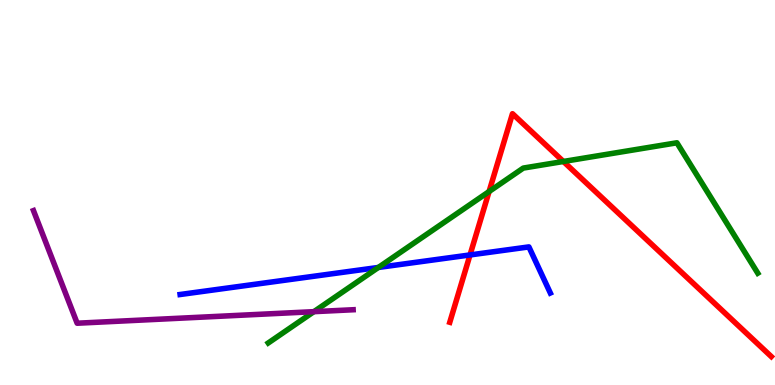[{'lines': ['blue', 'red'], 'intersections': [{'x': 6.06, 'y': 3.38}]}, {'lines': ['green', 'red'], 'intersections': [{'x': 6.31, 'y': 5.03}, {'x': 7.27, 'y': 5.81}]}, {'lines': ['purple', 'red'], 'intersections': []}, {'lines': ['blue', 'green'], 'intersections': [{'x': 4.88, 'y': 3.05}]}, {'lines': ['blue', 'purple'], 'intersections': []}, {'lines': ['green', 'purple'], 'intersections': [{'x': 4.05, 'y': 1.9}]}]